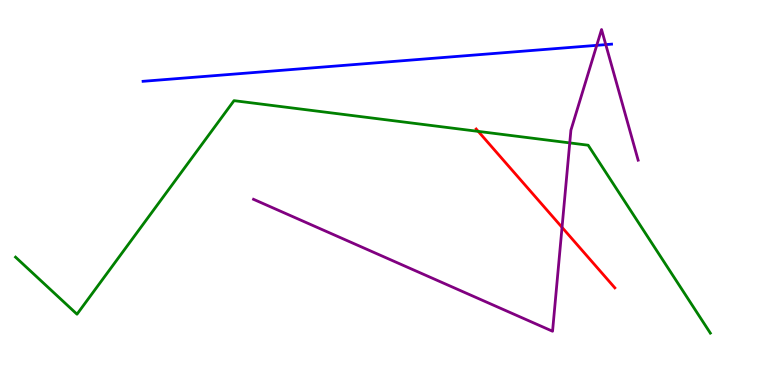[{'lines': ['blue', 'red'], 'intersections': []}, {'lines': ['green', 'red'], 'intersections': [{'x': 6.17, 'y': 6.59}]}, {'lines': ['purple', 'red'], 'intersections': [{'x': 7.25, 'y': 4.09}]}, {'lines': ['blue', 'green'], 'intersections': []}, {'lines': ['blue', 'purple'], 'intersections': [{'x': 7.7, 'y': 8.82}, {'x': 7.82, 'y': 8.84}]}, {'lines': ['green', 'purple'], 'intersections': [{'x': 7.35, 'y': 6.29}]}]